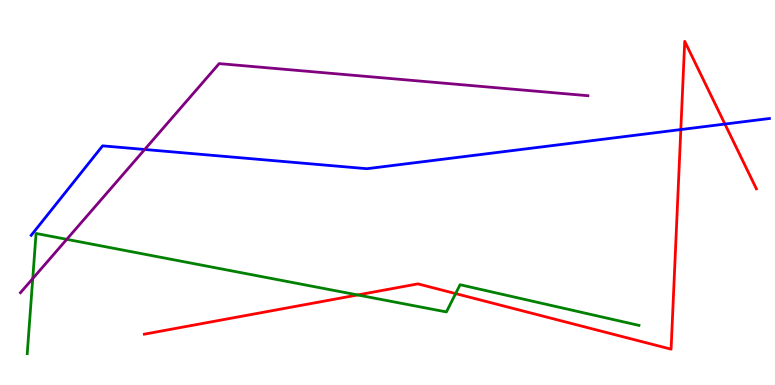[{'lines': ['blue', 'red'], 'intersections': [{'x': 8.78, 'y': 6.63}, {'x': 9.35, 'y': 6.78}]}, {'lines': ['green', 'red'], 'intersections': [{'x': 4.61, 'y': 2.34}, {'x': 5.88, 'y': 2.37}]}, {'lines': ['purple', 'red'], 'intersections': []}, {'lines': ['blue', 'green'], 'intersections': []}, {'lines': ['blue', 'purple'], 'intersections': [{'x': 1.87, 'y': 6.12}]}, {'lines': ['green', 'purple'], 'intersections': [{'x': 0.423, 'y': 2.77}, {'x': 0.861, 'y': 3.78}]}]